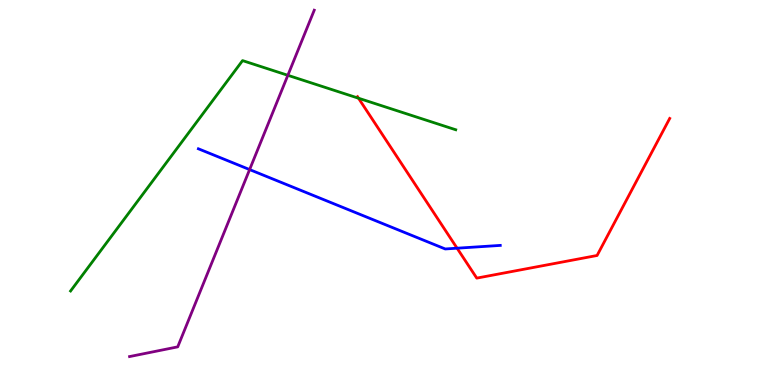[{'lines': ['blue', 'red'], 'intersections': [{'x': 5.9, 'y': 3.55}]}, {'lines': ['green', 'red'], 'intersections': [{'x': 4.63, 'y': 7.45}]}, {'lines': ['purple', 'red'], 'intersections': []}, {'lines': ['blue', 'green'], 'intersections': []}, {'lines': ['blue', 'purple'], 'intersections': [{'x': 3.22, 'y': 5.6}]}, {'lines': ['green', 'purple'], 'intersections': [{'x': 3.71, 'y': 8.04}]}]